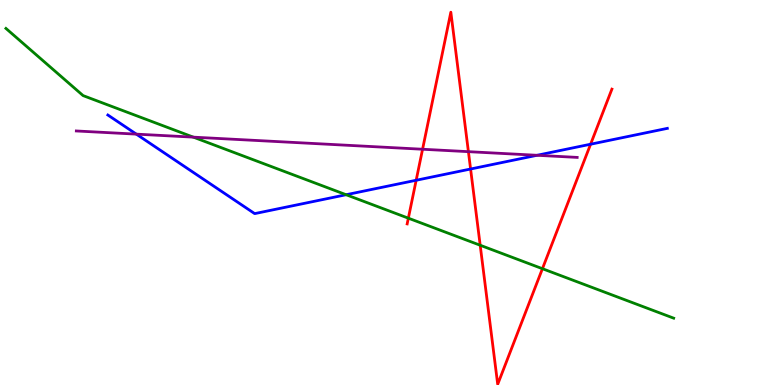[{'lines': ['blue', 'red'], 'intersections': [{'x': 5.37, 'y': 5.32}, {'x': 6.07, 'y': 5.61}, {'x': 7.62, 'y': 6.25}]}, {'lines': ['green', 'red'], 'intersections': [{'x': 5.27, 'y': 4.33}, {'x': 6.2, 'y': 3.63}, {'x': 7.0, 'y': 3.02}]}, {'lines': ['purple', 'red'], 'intersections': [{'x': 5.45, 'y': 6.12}, {'x': 6.04, 'y': 6.06}]}, {'lines': ['blue', 'green'], 'intersections': [{'x': 4.47, 'y': 4.94}]}, {'lines': ['blue', 'purple'], 'intersections': [{'x': 1.76, 'y': 6.52}, {'x': 6.93, 'y': 5.97}]}, {'lines': ['green', 'purple'], 'intersections': [{'x': 2.49, 'y': 6.44}]}]